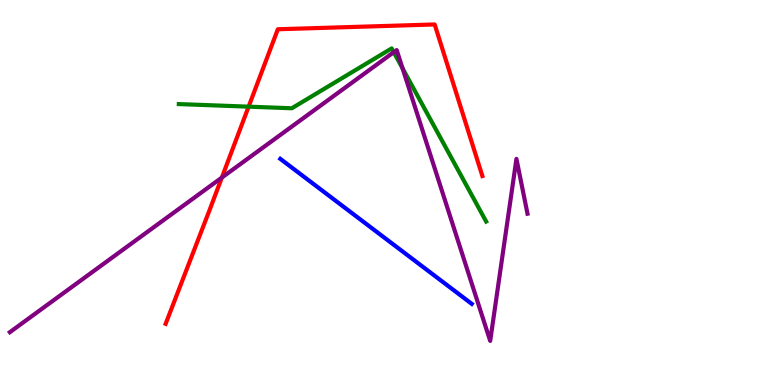[{'lines': ['blue', 'red'], 'intersections': []}, {'lines': ['green', 'red'], 'intersections': [{'x': 3.21, 'y': 7.23}]}, {'lines': ['purple', 'red'], 'intersections': [{'x': 2.86, 'y': 5.39}]}, {'lines': ['blue', 'green'], 'intersections': []}, {'lines': ['blue', 'purple'], 'intersections': []}, {'lines': ['green', 'purple'], 'intersections': [{'x': 5.08, 'y': 8.64}, {'x': 5.19, 'y': 8.22}]}]